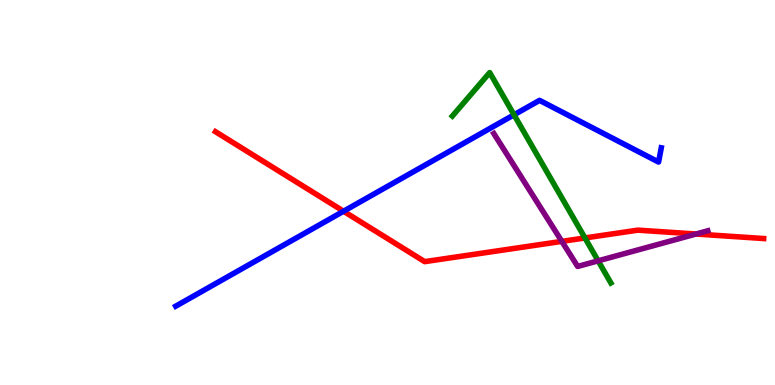[{'lines': ['blue', 'red'], 'intersections': [{'x': 4.43, 'y': 4.51}]}, {'lines': ['green', 'red'], 'intersections': [{'x': 7.55, 'y': 3.82}]}, {'lines': ['purple', 'red'], 'intersections': [{'x': 7.25, 'y': 3.73}, {'x': 8.98, 'y': 3.92}]}, {'lines': ['blue', 'green'], 'intersections': [{'x': 6.63, 'y': 7.02}]}, {'lines': ['blue', 'purple'], 'intersections': []}, {'lines': ['green', 'purple'], 'intersections': [{'x': 7.72, 'y': 3.23}]}]